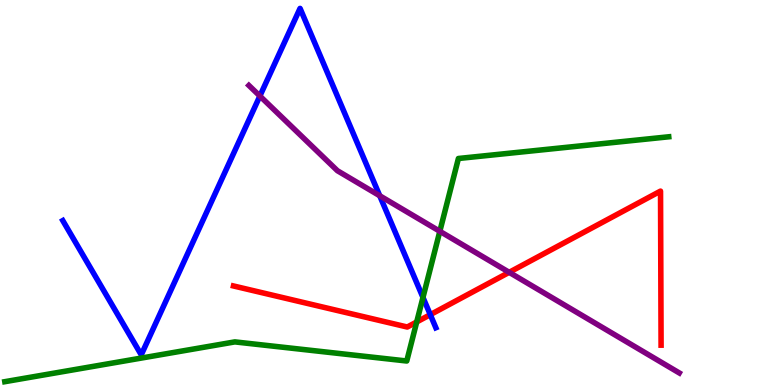[{'lines': ['blue', 'red'], 'intersections': [{'x': 5.55, 'y': 1.83}]}, {'lines': ['green', 'red'], 'intersections': [{'x': 5.38, 'y': 1.64}]}, {'lines': ['purple', 'red'], 'intersections': [{'x': 6.57, 'y': 2.93}]}, {'lines': ['blue', 'green'], 'intersections': [{'x': 5.46, 'y': 2.27}]}, {'lines': ['blue', 'purple'], 'intersections': [{'x': 3.35, 'y': 7.51}, {'x': 4.9, 'y': 4.92}]}, {'lines': ['green', 'purple'], 'intersections': [{'x': 5.68, 'y': 3.99}]}]